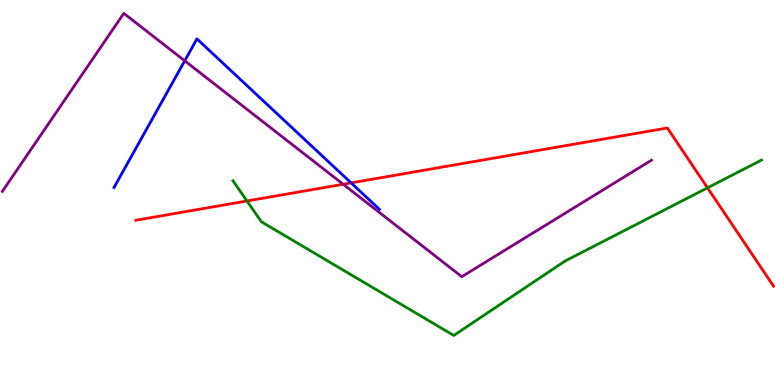[{'lines': ['blue', 'red'], 'intersections': [{'x': 4.53, 'y': 5.25}]}, {'lines': ['green', 'red'], 'intersections': [{'x': 3.19, 'y': 4.78}, {'x': 9.13, 'y': 5.12}]}, {'lines': ['purple', 'red'], 'intersections': [{'x': 4.43, 'y': 5.21}]}, {'lines': ['blue', 'green'], 'intersections': []}, {'lines': ['blue', 'purple'], 'intersections': [{'x': 2.38, 'y': 8.42}]}, {'lines': ['green', 'purple'], 'intersections': []}]